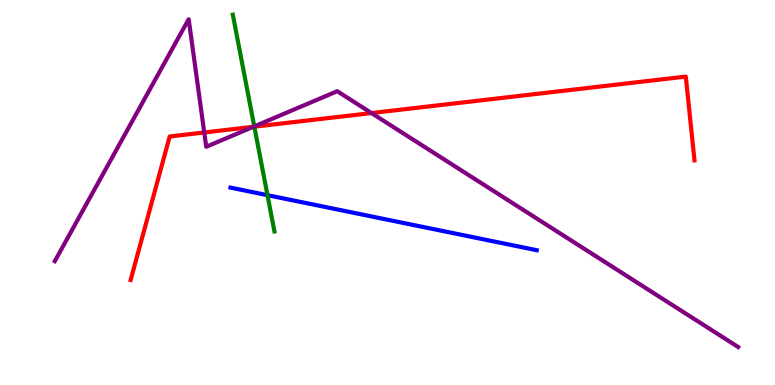[{'lines': ['blue', 'red'], 'intersections': []}, {'lines': ['green', 'red'], 'intersections': [{'x': 3.28, 'y': 6.71}]}, {'lines': ['purple', 'red'], 'intersections': [{'x': 2.64, 'y': 6.56}, {'x': 3.27, 'y': 6.71}, {'x': 4.79, 'y': 7.06}]}, {'lines': ['blue', 'green'], 'intersections': [{'x': 3.45, 'y': 4.93}]}, {'lines': ['blue', 'purple'], 'intersections': []}, {'lines': ['green', 'purple'], 'intersections': [{'x': 3.28, 'y': 6.72}]}]